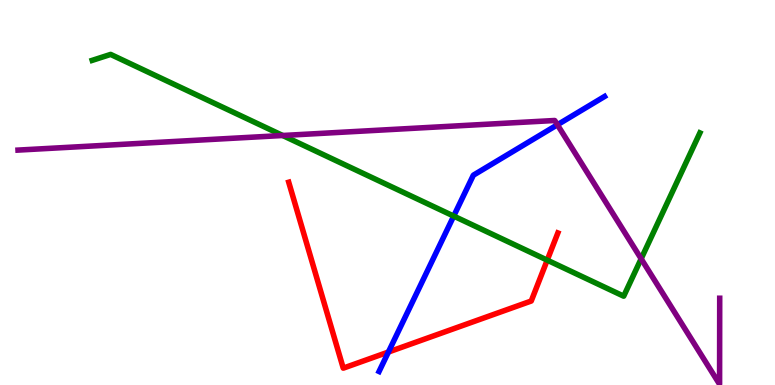[{'lines': ['blue', 'red'], 'intersections': [{'x': 5.01, 'y': 0.856}]}, {'lines': ['green', 'red'], 'intersections': [{'x': 7.06, 'y': 3.24}]}, {'lines': ['purple', 'red'], 'intersections': []}, {'lines': ['blue', 'green'], 'intersections': [{'x': 5.85, 'y': 4.39}]}, {'lines': ['blue', 'purple'], 'intersections': [{'x': 7.19, 'y': 6.76}]}, {'lines': ['green', 'purple'], 'intersections': [{'x': 3.65, 'y': 6.48}, {'x': 8.27, 'y': 3.28}]}]